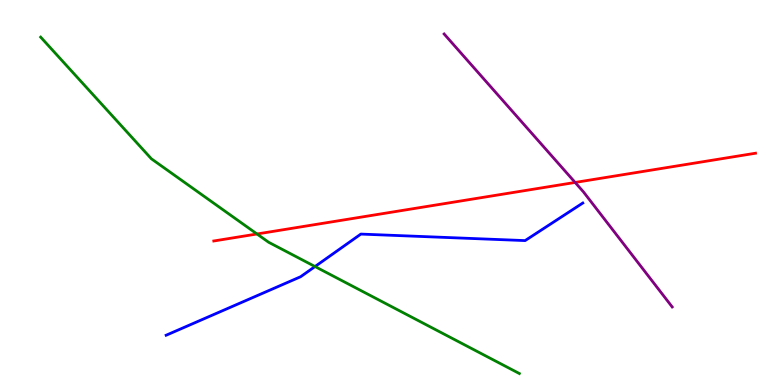[{'lines': ['blue', 'red'], 'intersections': []}, {'lines': ['green', 'red'], 'intersections': [{'x': 3.32, 'y': 3.92}]}, {'lines': ['purple', 'red'], 'intersections': [{'x': 7.42, 'y': 5.26}]}, {'lines': ['blue', 'green'], 'intersections': [{'x': 4.06, 'y': 3.08}]}, {'lines': ['blue', 'purple'], 'intersections': []}, {'lines': ['green', 'purple'], 'intersections': []}]